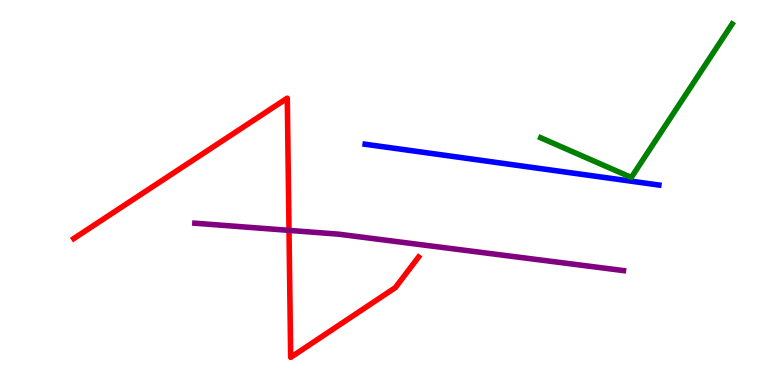[{'lines': ['blue', 'red'], 'intersections': []}, {'lines': ['green', 'red'], 'intersections': []}, {'lines': ['purple', 'red'], 'intersections': [{'x': 3.73, 'y': 4.02}]}, {'lines': ['blue', 'green'], 'intersections': []}, {'lines': ['blue', 'purple'], 'intersections': []}, {'lines': ['green', 'purple'], 'intersections': []}]